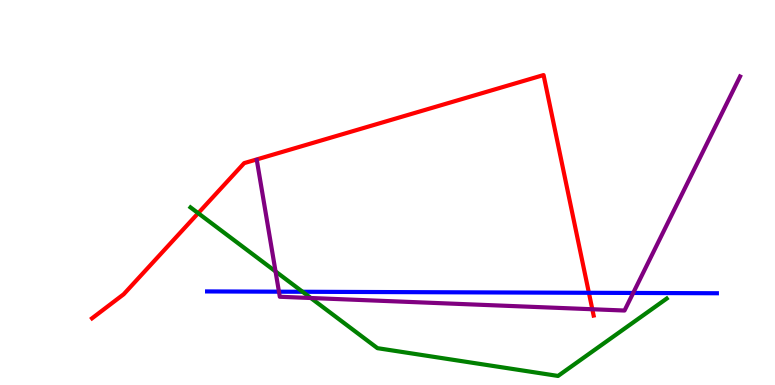[{'lines': ['blue', 'red'], 'intersections': [{'x': 7.6, 'y': 2.4}]}, {'lines': ['green', 'red'], 'intersections': [{'x': 2.56, 'y': 4.46}]}, {'lines': ['purple', 'red'], 'intersections': [{'x': 7.64, 'y': 1.97}]}, {'lines': ['blue', 'green'], 'intersections': [{'x': 3.9, 'y': 2.42}]}, {'lines': ['blue', 'purple'], 'intersections': [{'x': 3.6, 'y': 2.42}, {'x': 8.17, 'y': 2.39}]}, {'lines': ['green', 'purple'], 'intersections': [{'x': 3.56, 'y': 2.95}, {'x': 4.01, 'y': 2.26}]}]